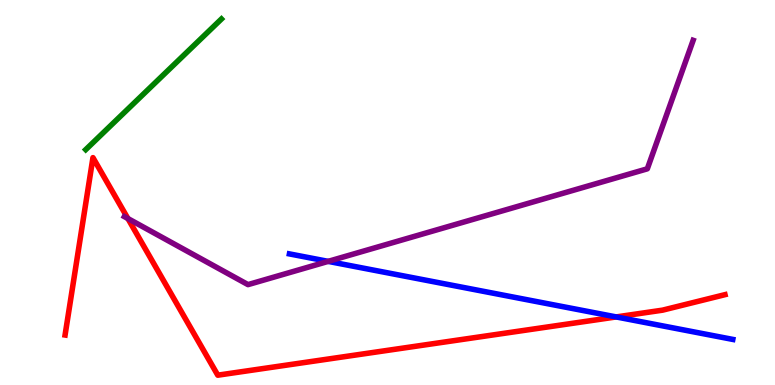[{'lines': ['blue', 'red'], 'intersections': [{'x': 7.95, 'y': 1.77}]}, {'lines': ['green', 'red'], 'intersections': []}, {'lines': ['purple', 'red'], 'intersections': [{'x': 1.65, 'y': 4.32}]}, {'lines': ['blue', 'green'], 'intersections': []}, {'lines': ['blue', 'purple'], 'intersections': [{'x': 4.23, 'y': 3.21}]}, {'lines': ['green', 'purple'], 'intersections': []}]